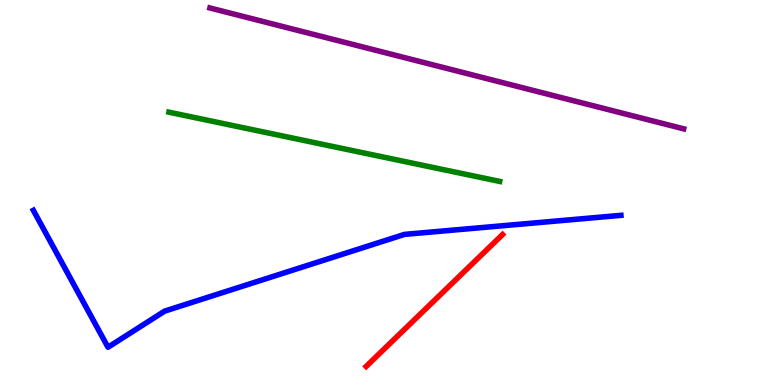[{'lines': ['blue', 'red'], 'intersections': []}, {'lines': ['green', 'red'], 'intersections': []}, {'lines': ['purple', 'red'], 'intersections': []}, {'lines': ['blue', 'green'], 'intersections': []}, {'lines': ['blue', 'purple'], 'intersections': []}, {'lines': ['green', 'purple'], 'intersections': []}]